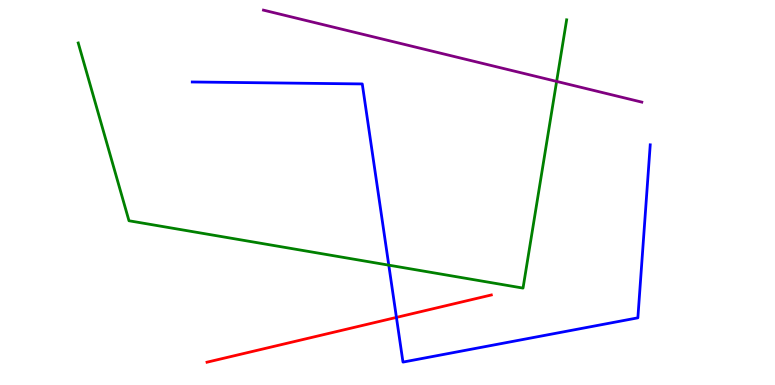[{'lines': ['blue', 'red'], 'intersections': [{'x': 5.12, 'y': 1.76}]}, {'lines': ['green', 'red'], 'intersections': []}, {'lines': ['purple', 'red'], 'intersections': []}, {'lines': ['blue', 'green'], 'intersections': [{'x': 5.02, 'y': 3.11}]}, {'lines': ['blue', 'purple'], 'intersections': []}, {'lines': ['green', 'purple'], 'intersections': [{'x': 7.18, 'y': 7.89}]}]